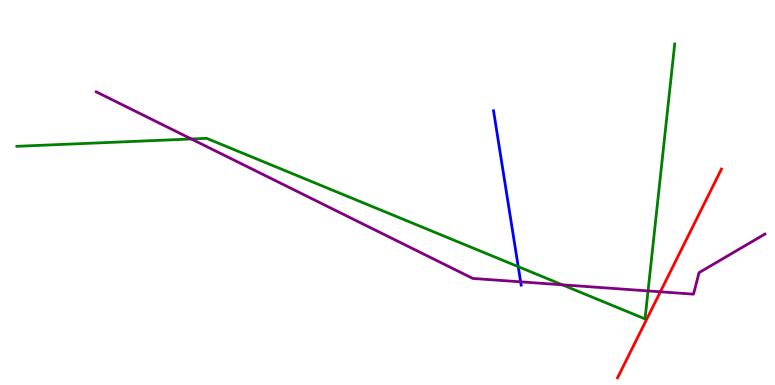[{'lines': ['blue', 'red'], 'intersections': []}, {'lines': ['green', 'red'], 'intersections': []}, {'lines': ['purple', 'red'], 'intersections': [{'x': 8.52, 'y': 2.42}]}, {'lines': ['blue', 'green'], 'intersections': [{'x': 6.69, 'y': 3.07}]}, {'lines': ['blue', 'purple'], 'intersections': [{'x': 6.72, 'y': 2.68}]}, {'lines': ['green', 'purple'], 'intersections': [{'x': 2.47, 'y': 6.39}, {'x': 7.26, 'y': 2.6}, {'x': 8.36, 'y': 2.44}]}]